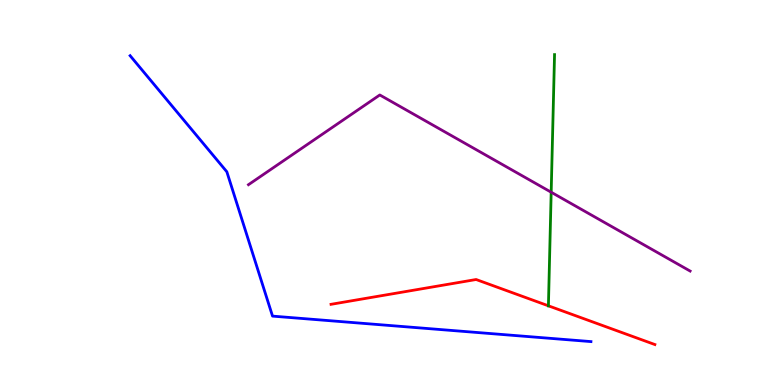[{'lines': ['blue', 'red'], 'intersections': []}, {'lines': ['green', 'red'], 'intersections': [{'x': 7.08, 'y': 2.06}]}, {'lines': ['purple', 'red'], 'intersections': []}, {'lines': ['blue', 'green'], 'intersections': []}, {'lines': ['blue', 'purple'], 'intersections': []}, {'lines': ['green', 'purple'], 'intersections': [{'x': 7.11, 'y': 5.01}]}]